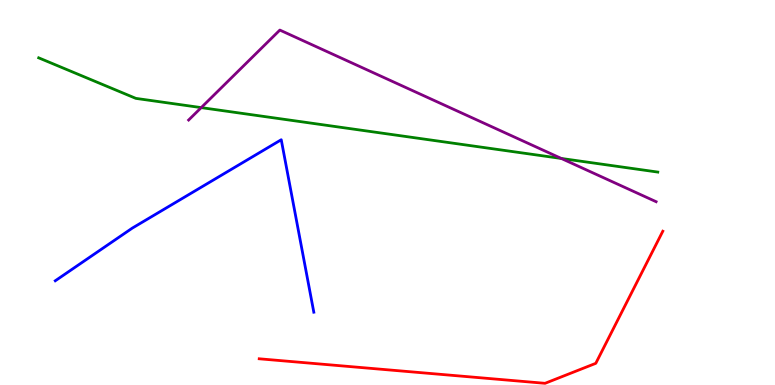[{'lines': ['blue', 'red'], 'intersections': []}, {'lines': ['green', 'red'], 'intersections': []}, {'lines': ['purple', 'red'], 'intersections': []}, {'lines': ['blue', 'green'], 'intersections': []}, {'lines': ['blue', 'purple'], 'intersections': []}, {'lines': ['green', 'purple'], 'intersections': [{'x': 2.6, 'y': 7.2}, {'x': 7.24, 'y': 5.88}]}]